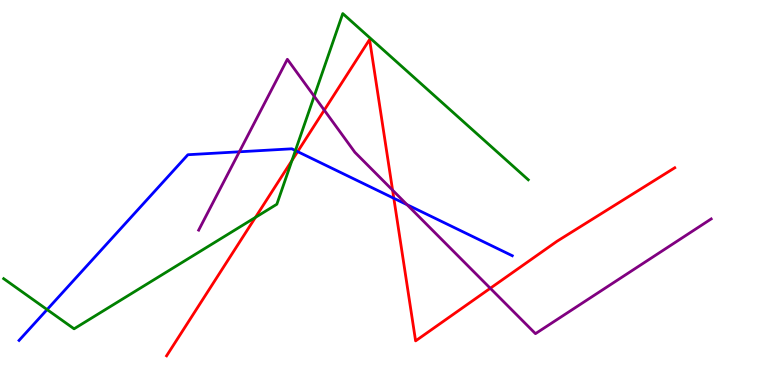[{'lines': ['blue', 'red'], 'intersections': [{'x': 3.84, 'y': 6.06}, {'x': 5.08, 'y': 4.85}]}, {'lines': ['green', 'red'], 'intersections': [{'x': 3.3, 'y': 4.35}, {'x': 3.77, 'y': 5.83}]}, {'lines': ['purple', 'red'], 'intersections': [{'x': 4.18, 'y': 7.14}, {'x': 5.07, 'y': 5.06}, {'x': 6.33, 'y': 2.51}]}, {'lines': ['blue', 'green'], 'intersections': [{'x': 0.608, 'y': 1.96}, {'x': 3.81, 'y': 6.09}]}, {'lines': ['blue', 'purple'], 'intersections': [{'x': 3.09, 'y': 6.06}, {'x': 5.25, 'y': 4.68}]}, {'lines': ['green', 'purple'], 'intersections': [{'x': 4.05, 'y': 7.5}]}]